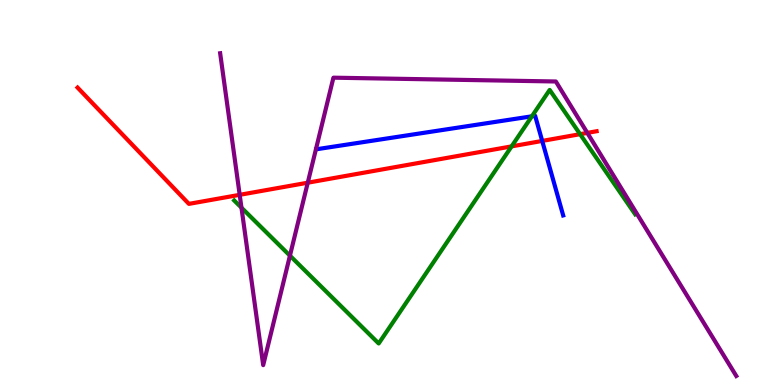[{'lines': ['blue', 'red'], 'intersections': [{'x': 7.0, 'y': 6.34}]}, {'lines': ['green', 'red'], 'intersections': [{'x': 6.6, 'y': 6.2}, {'x': 7.49, 'y': 6.51}]}, {'lines': ['purple', 'red'], 'intersections': [{'x': 3.09, 'y': 4.94}, {'x': 3.97, 'y': 5.25}, {'x': 7.58, 'y': 6.55}]}, {'lines': ['blue', 'green'], 'intersections': [{'x': 6.86, 'y': 6.98}]}, {'lines': ['blue', 'purple'], 'intersections': []}, {'lines': ['green', 'purple'], 'intersections': [{'x': 3.12, 'y': 4.61}, {'x': 3.74, 'y': 3.36}]}]